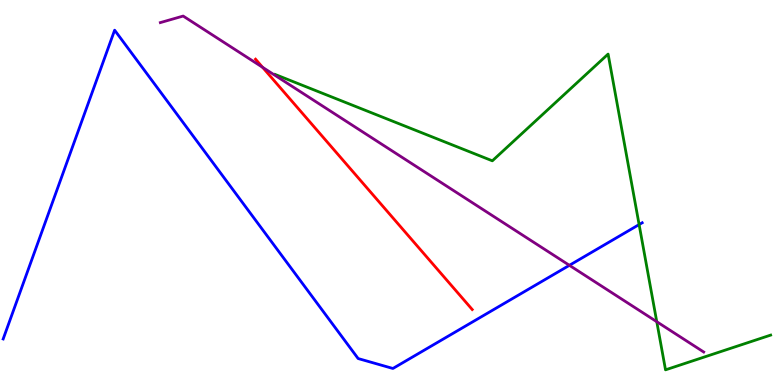[{'lines': ['blue', 'red'], 'intersections': []}, {'lines': ['green', 'red'], 'intersections': []}, {'lines': ['purple', 'red'], 'intersections': [{'x': 3.39, 'y': 8.25}]}, {'lines': ['blue', 'green'], 'intersections': [{'x': 8.25, 'y': 4.17}]}, {'lines': ['blue', 'purple'], 'intersections': [{'x': 7.35, 'y': 3.11}]}, {'lines': ['green', 'purple'], 'intersections': [{'x': 8.47, 'y': 1.64}]}]